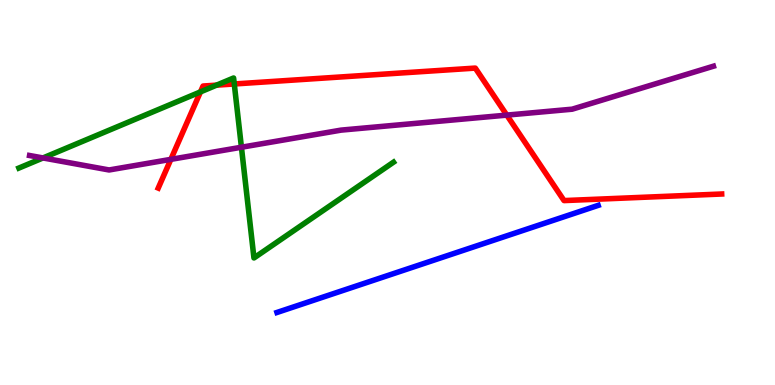[{'lines': ['blue', 'red'], 'intersections': []}, {'lines': ['green', 'red'], 'intersections': [{'x': 2.59, 'y': 7.61}, {'x': 2.79, 'y': 7.79}, {'x': 3.02, 'y': 7.82}]}, {'lines': ['purple', 'red'], 'intersections': [{'x': 2.2, 'y': 5.86}, {'x': 6.54, 'y': 7.01}]}, {'lines': ['blue', 'green'], 'intersections': []}, {'lines': ['blue', 'purple'], 'intersections': []}, {'lines': ['green', 'purple'], 'intersections': [{'x': 0.555, 'y': 5.9}, {'x': 3.12, 'y': 6.18}]}]